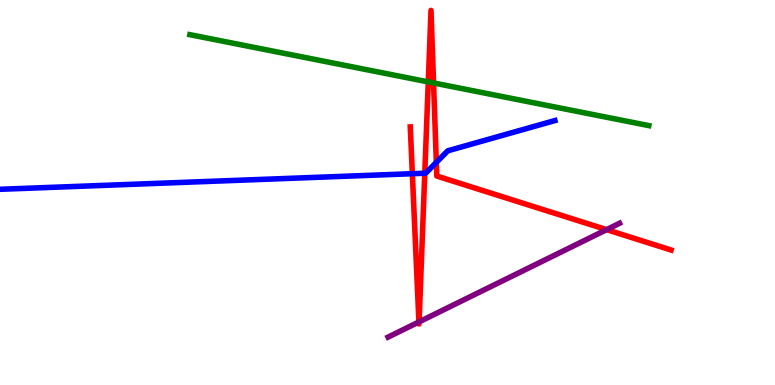[{'lines': ['blue', 'red'], 'intersections': [{'x': 5.32, 'y': 5.49}, {'x': 5.48, 'y': 5.5}, {'x': 5.63, 'y': 5.78}]}, {'lines': ['green', 'red'], 'intersections': [{'x': 5.53, 'y': 7.87}, {'x': 5.59, 'y': 7.85}]}, {'lines': ['purple', 'red'], 'intersections': [{'x': 5.41, 'y': 1.64}, {'x': 5.41, 'y': 1.64}, {'x': 7.83, 'y': 4.04}]}, {'lines': ['blue', 'green'], 'intersections': []}, {'lines': ['blue', 'purple'], 'intersections': []}, {'lines': ['green', 'purple'], 'intersections': []}]